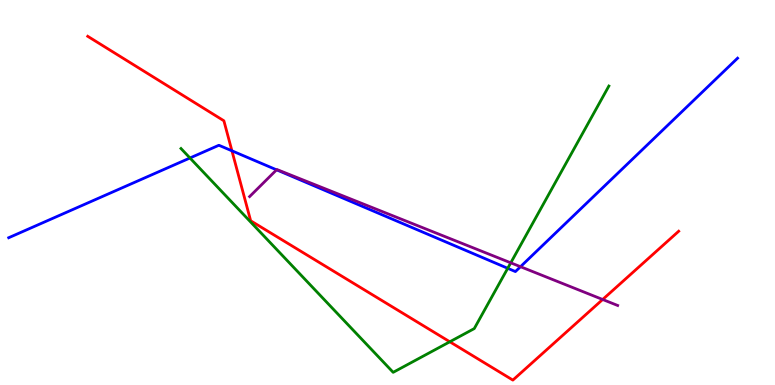[{'lines': ['blue', 'red'], 'intersections': [{'x': 2.99, 'y': 6.08}]}, {'lines': ['green', 'red'], 'intersections': [{'x': 5.8, 'y': 1.12}]}, {'lines': ['purple', 'red'], 'intersections': [{'x': 7.78, 'y': 2.22}]}, {'lines': ['blue', 'green'], 'intersections': [{'x': 2.45, 'y': 5.9}, {'x': 6.55, 'y': 3.03}]}, {'lines': ['blue', 'purple'], 'intersections': [{'x': 3.57, 'y': 5.59}, {'x': 6.72, 'y': 3.07}]}, {'lines': ['green', 'purple'], 'intersections': [{'x': 6.59, 'y': 3.17}]}]